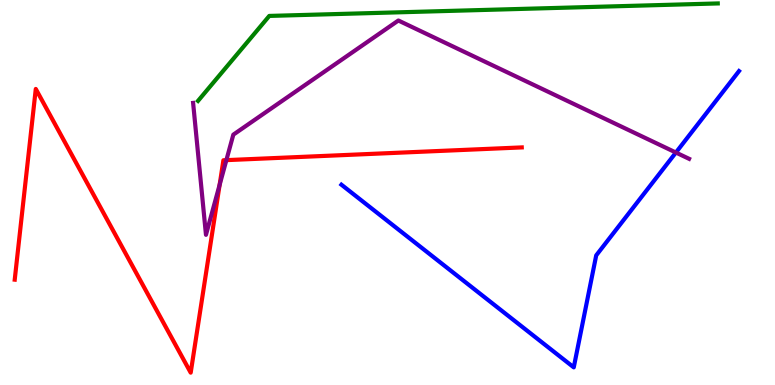[{'lines': ['blue', 'red'], 'intersections': []}, {'lines': ['green', 'red'], 'intersections': []}, {'lines': ['purple', 'red'], 'intersections': [{'x': 2.83, 'y': 5.2}, {'x': 2.92, 'y': 5.84}]}, {'lines': ['blue', 'green'], 'intersections': []}, {'lines': ['blue', 'purple'], 'intersections': [{'x': 8.72, 'y': 6.04}]}, {'lines': ['green', 'purple'], 'intersections': []}]